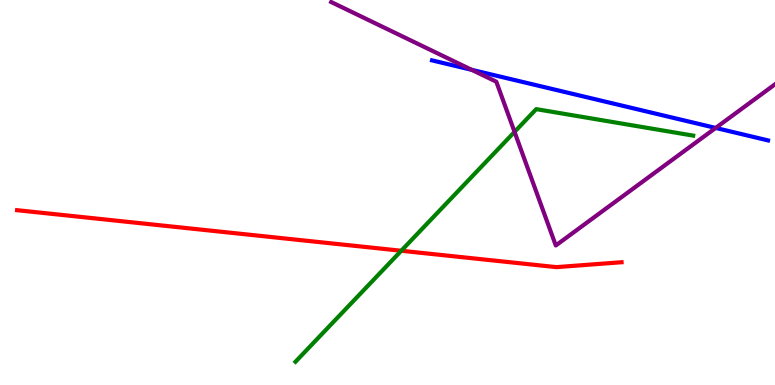[{'lines': ['blue', 'red'], 'intersections': []}, {'lines': ['green', 'red'], 'intersections': [{'x': 5.18, 'y': 3.49}]}, {'lines': ['purple', 'red'], 'intersections': []}, {'lines': ['blue', 'green'], 'intersections': []}, {'lines': ['blue', 'purple'], 'intersections': [{'x': 6.09, 'y': 8.19}, {'x': 9.23, 'y': 6.68}]}, {'lines': ['green', 'purple'], 'intersections': [{'x': 6.64, 'y': 6.57}]}]